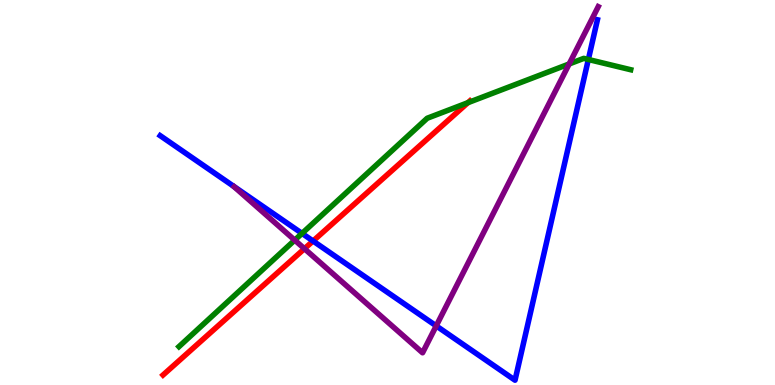[{'lines': ['blue', 'red'], 'intersections': [{'x': 4.04, 'y': 3.74}]}, {'lines': ['green', 'red'], 'intersections': [{'x': 6.04, 'y': 7.33}]}, {'lines': ['purple', 'red'], 'intersections': [{'x': 3.93, 'y': 3.54}]}, {'lines': ['blue', 'green'], 'intersections': [{'x': 3.9, 'y': 3.94}, {'x': 7.59, 'y': 8.45}]}, {'lines': ['blue', 'purple'], 'intersections': [{'x': 5.63, 'y': 1.54}]}, {'lines': ['green', 'purple'], 'intersections': [{'x': 3.8, 'y': 3.76}, {'x': 7.34, 'y': 8.34}]}]